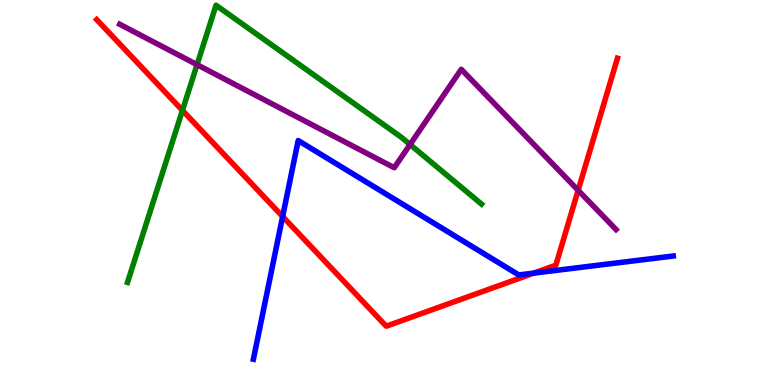[{'lines': ['blue', 'red'], 'intersections': [{'x': 3.65, 'y': 4.38}, {'x': 6.89, 'y': 2.91}]}, {'lines': ['green', 'red'], 'intersections': [{'x': 2.35, 'y': 7.13}]}, {'lines': ['purple', 'red'], 'intersections': [{'x': 7.46, 'y': 5.06}]}, {'lines': ['blue', 'green'], 'intersections': []}, {'lines': ['blue', 'purple'], 'intersections': []}, {'lines': ['green', 'purple'], 'intersections': [{'x': 2.54, 'y': 8.32}, {'x': 5.29, 'y': 6.25}]}]